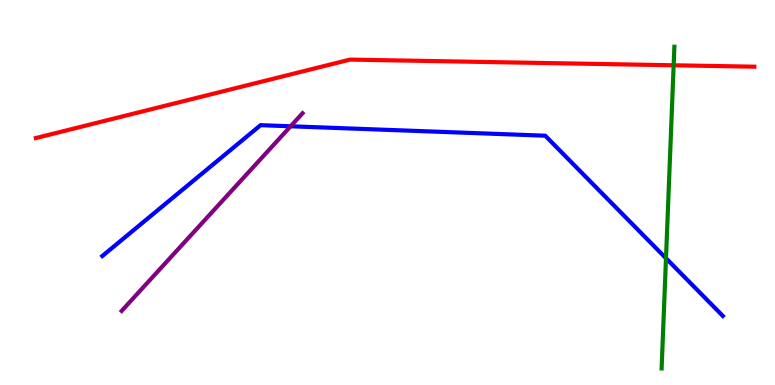[{'lines': ['blue', 'red'], 'intersections': []}, {'lines': ['green', 'red'], 'intersections': [{'x': 8.69, 'y': 8.3}]}, {'lines': ['purple', 'red'], 'intersections': []}, {'lines': ['blue', 'green'], 'intersections': [{'x': 8.59, 'y': 3.29}]}, {'lines': ['blue', 'purple'], 'intersections': [{'x': 3.75, 'y': 6.72}]}, {'lines': ['green', 'purple'], 'intersections': []}]